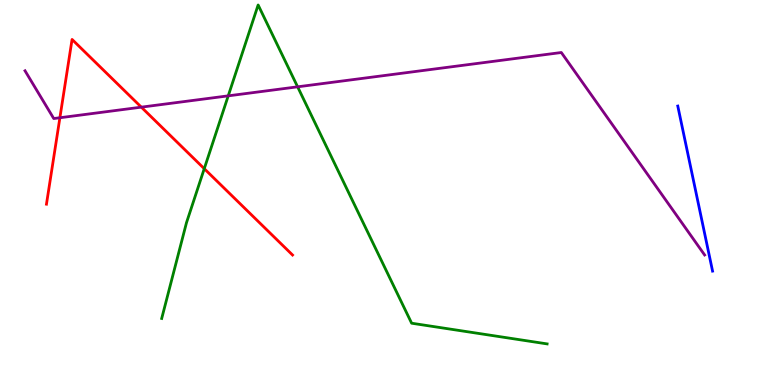[{'lines': ['blue', 'red'], 'intersections': []}, {'lines': ['green', 'red'], 'intersections': [{'x': 2.64, 'y': 5.62}]}, {'lines': ['purple', 'red'], 'intersections': [{'x': 0.773, 'y': 6.94}, {'x': 1.82, 'y': 7.22}]}, {'lines': ['blue', 'green'], 'intersections': []}, {'lines': ['blue', 'purple'], 'intersections': []}, {'lines': ['green', 'purple'], 'intersections': [{'x': 2.94, 'y': 7.51}, {'x': 3.84, 'y': 7.74}]}]